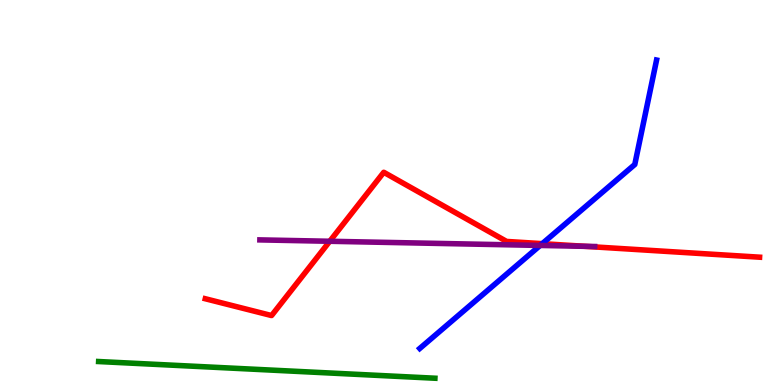[{'lines': ['blue', 'red'], 'intersections': [{'x': 7.0, 'y': 3.67}]}, {'lines': ['green', 'red'], 'intersections': []}, {'lines': ['purple', 'red'], 'intersections': [{'x': 4.25, 'y': 3.73}, {'x': 7.55, 'y': 3.6}]}, {'lines': ['blue', 'green'], 'intersections': []}, {'lines': ['blue', 'purple'], 'intersections': [{'x': 6.97, 'y': 3.62}]}, {'lines': ['green', 'purple'], 'intersections': []}]